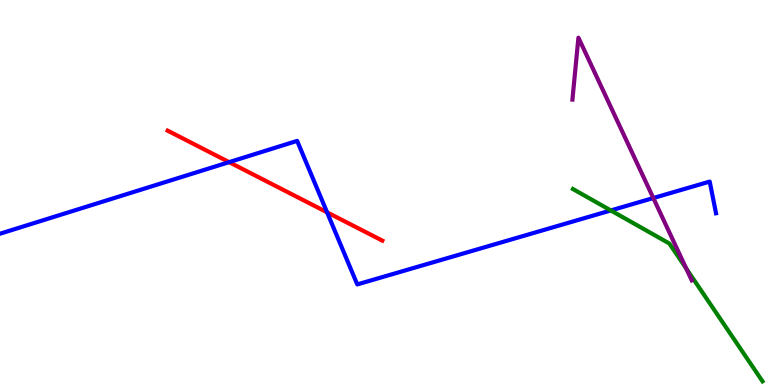[{'lines': ['blue', 'red'], 'intersections': [{'x': 2.96, 'y': 5.79}, {'x': 4.22, 'y': 4.49}]}, {'lines': ['green', 'red'], 'intersections': []}, {'lines': ['purple', 'red'], 'intersections': []}, {'lines': ['blue', 'green'], 'intersections': [{'x': 7.88, 'y': 4.53}]}, {'lines': ['blue', 'purple'], 'intersections': [{'x': 8.43, 'y': 4.86}]}, {'lines': ['green', 'purple'], 'intersections': [{'x': 8.85, 'y': 3.03}]}]